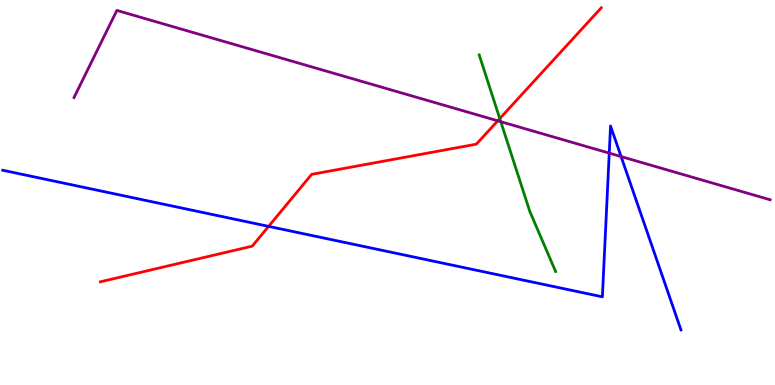[{'lines': ['blue', 'red'], 'intersections': [{'x': 3.47, 'y': 4.12}]}, {'lines': ['green', 'red'], 'intersections': [{'x': 6.45, 'y': 6.92}]}, {'lines': ['purple', 'red'], 'intersections': [{'x': 6.42, 'y': 6.86}]}, {'lines': ['blue', 'green'], 'intersections': []}, {'lines': ['blue', 'purple'], 'intersections': [{'x': 7.86, 'y': 6.02}, {'x': 8.01, 'y': 5.93}]}, {'lines': ['green', 'purple'], 'intersections': [{'x': 6.46, 'y': 6.84}]}]